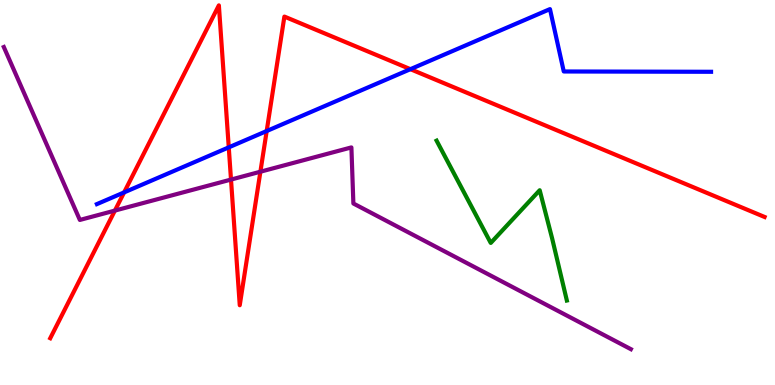[{'lines': ['blue', 'red'], 'intersections': [{'x': 1.6, 'y': 5.0}, {'x': 2.95, 'y': 6.17}, {'x': 3.44, 'y': 6.6}, {'x': 5.3, 'y': 8.2}]}, {'lines': ['green', 'red'], 'intersections': []}, {'lines': ['purple', 'red'], 'intersections': [{'x': 1.48, 'y': 4.53}, {'x': 2.98, 'y': 5.34}, {'x': 3.36, 'y': 5.54}]}, {'lines': ['blue', 'green'], 'intersections': []}, {'lines': ['blue', 'purple'], 'intersections': []}, {'lines': ['green', 'purple'], 'intersections': []}]